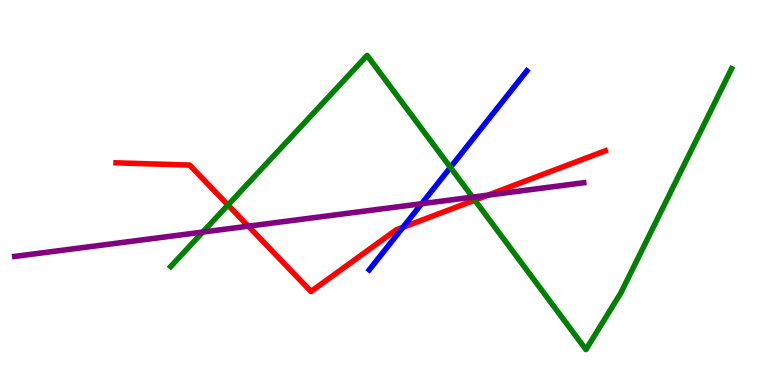[{'lines': ['blue', 'red'], 'intersections': [{'x': 5.2, 'y': 4.1}]}, {'lines': ['green', 'red'], 'intersections': [{'x': 2.94, 'y': 4.67}, {'x': 6.13, 'y': 4.8}]}, {'lines': ['purple', 'red'], 'intersections': [{'x': 3.2, 'y': 4.13}, {'x': 6.3, 'y': 4.93}]}, {'lines': ['blue', 'green'], 'intersections': [{'x': 5.81, 'y': 5.65}]}, {'lines': ['blue', 'purple'], 'intersections': [{'x': 5.44, 'y': 4.71}]}, {'lines': ['green', 'purple'], 'intersections': [{'x': 2.62, 'y': 3.97}, {'x': 6.1, 'y': 4.88}]}]